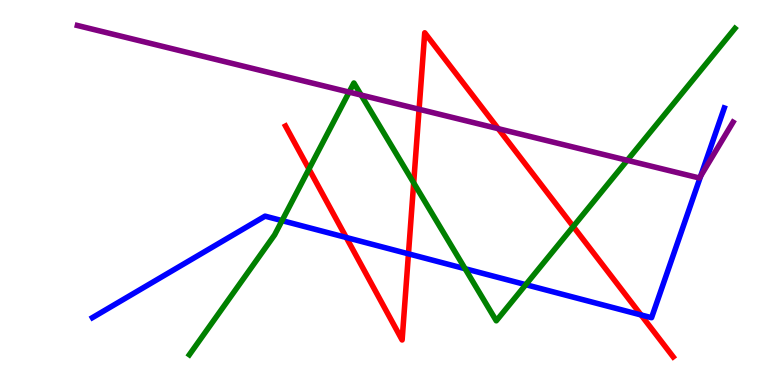[{'lines': ['blue', 'red'], 'intersections': [{'x': 4.47, 'y': 3.83}, {'x': 5.27, 'y': 3.41}, {'x': 8.27, 'y': 1.82}]}, {'lines': ['green', 'red'], 'intersections': [{'x': 3.99, 'y': 5.61}, {'x': 5.34, 'y': 5.25}, {'x': 7.4, 'y': 4.12}]}, {'lines': ['purple', 'red'], 'intersections': [{'x': 5.41, 'y': 7.16}, {'x': 6.43, 'y': 6.66}]}, {'lines': ['blue', 'green'], 'intersections': [{'x': 3.64, 'y': 4.27}, {'x': 6.0, 'y': 3.02}, {'x': 6.78, 'y': 2.61}]}, {'lines': ['blue', 'purple'], 'intersections': [{'x': 9.04, 'y': 5.43}]}, {'lines': ['green', 'purple'], 'intersections': [{'x': 4.5, 'y': 7.61}, {'x': 4.66, 'y': 7.53}, {'x': 8.09, 'y': 5.84}]}]